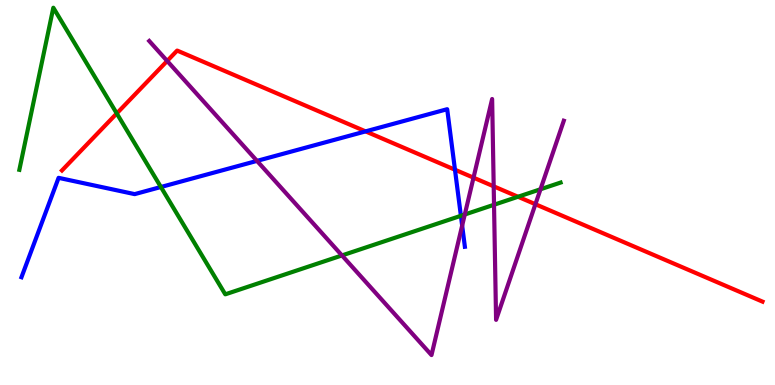[{'lines': ['blue', 'red'], 'intersections': [{'x': 4.72, 'y': 6.59}, {'x': 5.87, 'y': 5.59}]}, {'lines': ['green', 'red'], 'intersections': [{'x': 1.51, 'y': 7.05}, {'x': 6.68, 'y': 4.89}]}, {'lines': ['purple', 'red'], 'intersections': [{'x': 2.16, 'y': 8.42}, {'x': 6.11, 'y': 5.39}, {'x': 6.37, 'y': 5.16}, {'x': 6.91, 'y': 4.7}]}, {'lines': ['blue', 'green'], 'intersections': [{'x': 2.08, 'y': 5.14}, {'x': 5.95, 'y': 4.39}]}, {'lines': ['blue', 'purple'], 'intersections': [{'x': 3.32, 'y': 5.82}, {'x': 5.96, 'y': 4.14}]}, {'lines': ['green', 'purple'], 'intersections': [{'x': 4.41, 'y': 3.37}, {'x': 6.0, 'y': 4.43}, {'x': 6.37, 'y': 4.68}, {'x': 6.97, 'y': 5.08}]}]